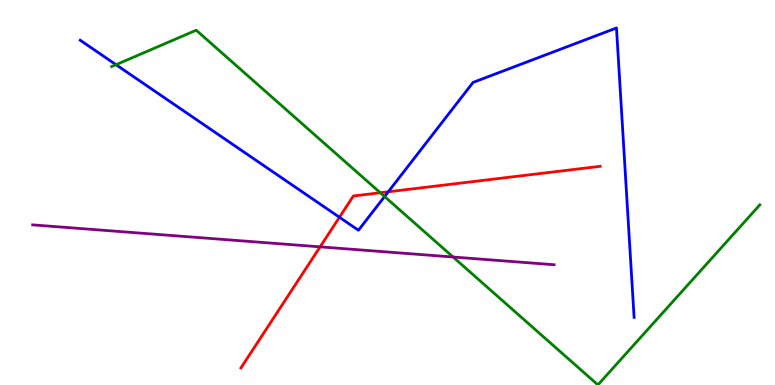[{'lines': ['blue', 'red'], 'intersections': [{'x': 4.38, 'y': 4.36}, {'x': 5.01, 'y': 5.02}]}, {'lines': ['green', 'red'], 'intersections': [{'x': 4.91, 'y': 4.99}]}, {'lines': ['purple', 'red'], 'intersections': [{'x': 4.13, 'y': 3.59}]}, {'lines': ['blue', 'green'], 'intersections': [{'x': 1.5, 'y': 8.32}, {'x': 4.96, 'y': 4.9}]}, {'lines': ['blue', 'purple'], 'intersections': []}, {'lines': ['green', 'purple'], 'intersections': [{'x': 5.85, 'y': 3.32}]}]